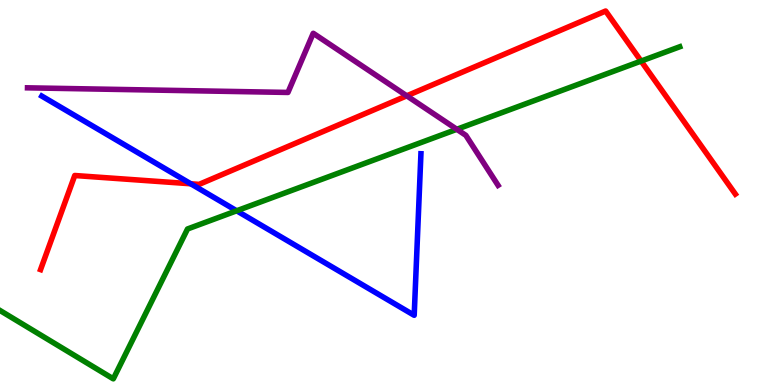[{'lines': ['blue', 'red'], 'intersections': [{'x': 2.46, 'y': 5.23}]}, {'lines': ['green', 'red'], 'intersections': [{'x': 8.27, 'y': 8.41}]}, {'lines': ['purple', 'red'], 'intersections': [{'x': 5.25, 'y': 7.51}]}, {'lines': ['blue', 'green'], 'intersections': [{'x': 3.05, 'y': 4.52}]}, {'lines': ['blue', 'purple'], 'intersections': []}, {'lines': ['green', 'purple'], 'intersections': [{'x': 5.89, 'y': 6.64}]}]